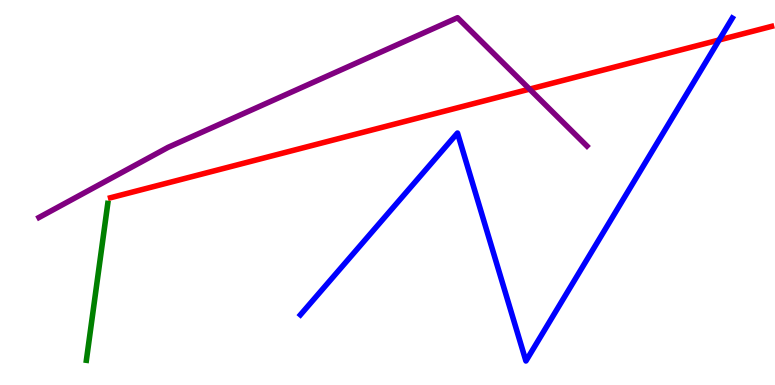[{'lines': ['blue', 'red'], 'intersections': [{'x': 9.28, 'y': 8.96}]}, {'lines': ['green', 'red'], 'intersections': []}, {'lines': ['purple', 'red'], 'intersections': [{'x': 6.83, 'y': 7.69}]}, {'lines': ['blue', 'green'], 'intersections': []}, {'lines': ['blue', 'purple'], 'intersections': []}, {'lines': ['green', 'purple'], 'intersections': []}]